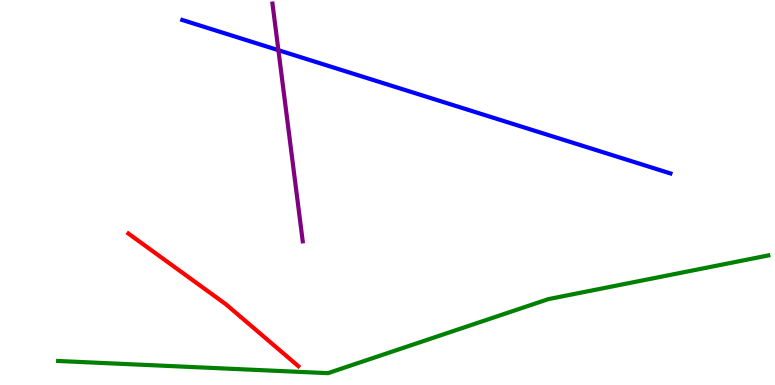[{'lines': ['blue', 'red'], 'intersections': []}, {'lines': ['green', 'red'], 'intersections': []}, {'lines': ['purple', 'red'], 'intersections': []}, {'lines': ['blue', 'green'], 'intersections': []}, {'lines': ['blue', 'purple'], 'intersections': [{'x': 3.59, 'y': 8.7}]}, {'lines': ['green', 'purple'], 'intersections': []}]